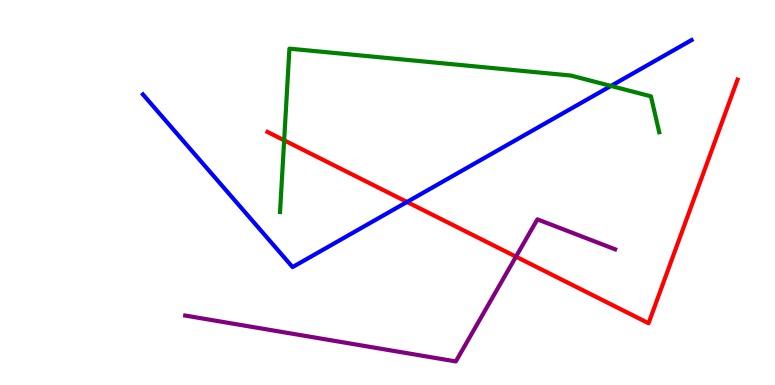[{'lines': ['blue', 'red'], 'intersections': [{'x': 5.25, 'y': 4.75}]}, {'lines': ['green', 'red'], 'intersections': [{'x': 3.67, 'y': 6.36}]}, {'lines': ['purple', 'red'], 'intersections': [{'x': 6.66, 'y': 3.33}]}, {'lines': ['blue', 'green'], 'intersections': [{'x': 7.88, 'y': 7.77}]}, {'lines': ['blue', 'purple'], 'intersections': []}, {'lines': ['green', 'purple'], 'intersections': []}]